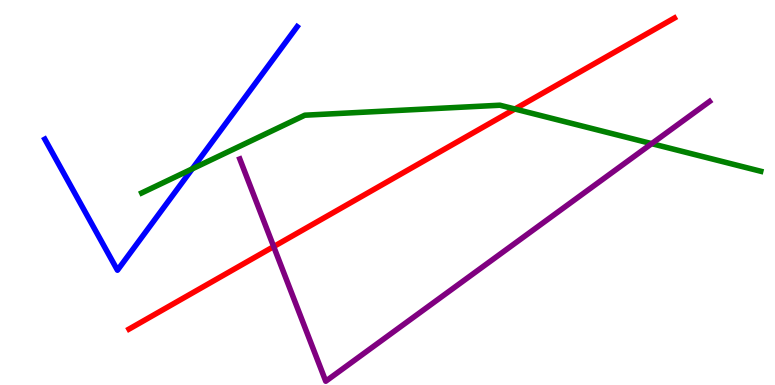[{'lines': ['blue', 'red'], 'intersections': []}, {'lines': ['green', 'red'], 'intersections': [{'x': 6.64, 'y': 7.17}]}, {'lines': ['purple', 'red'], 'intersections': [{'x': 3.53, 'y': 3.59}]}, {'lines': ['blue', 'green'], 'intersections': [{'x': 2.48, 'y': 5.61}]}, {'lines': ['blue', 'purple'], 'intersections': []}, {'lines': ['green', 'purple'], 'intersections': [{'x': 8.41, 'y': 6.27}]}]